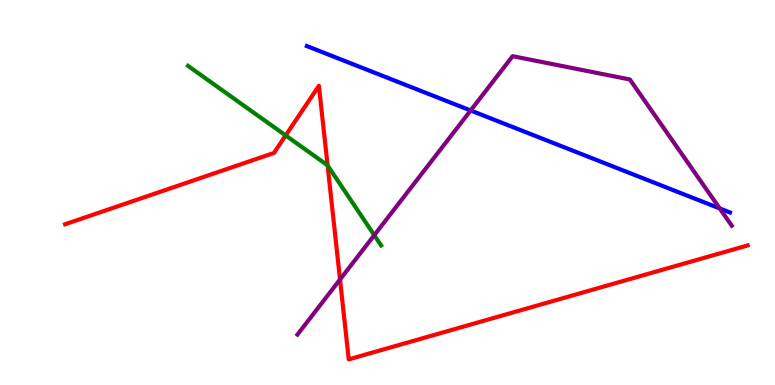[{'lines': ['blue', 'red'], 'intersections': []}, {'lines': ['green', 'red'], 'intersections': [{'x': 3.69, 'y': 6.48}, {'x': 4.23, 'y': 5.7}]}, {'lines': ['purple', 'red'], 'intersections': [{'x': 4.39, 'y': 2.74}]}, {'lines': ['blue', 'green'], 'intersections': []}, {'lines': ['blue', 'purple'], 'intersections': [{'x': 6.07, 'y': 7.13}, {'x': 9.29, 'y': 4.59}]}, {'lines': ['green', 'purple'], 'intersections': [{'x': 4.83, 'y': 3.89}]}]